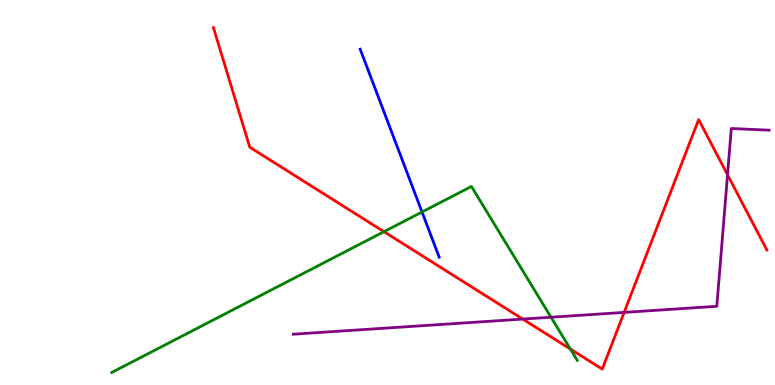[{'lines': ['blue', 'red'], 'intersections': []}, {'lines': ['green', 'red'], 'intersections': [{'x': 4.95, 'y': 3.98}, {'x': 7.36, 'y': 0.934}]}, {'lines': ['purple', 'red'], 'intersections': [{'x': 6.75, 'y': 1.71}, {'x': 8.05, 'y': 1.89}, {'x': 9.39, 'y': 5.46}]}, {'lines': ['blue', 'green'], 'intersections': [{'x': 5.45, 'y': 4.49}]}, {'lines': ['blue', 'purple'], 'intersections': []}, {'lines': ['green', 'purple'], 'intersections': [{'x': 7.11, 'y': 1.76}]}]